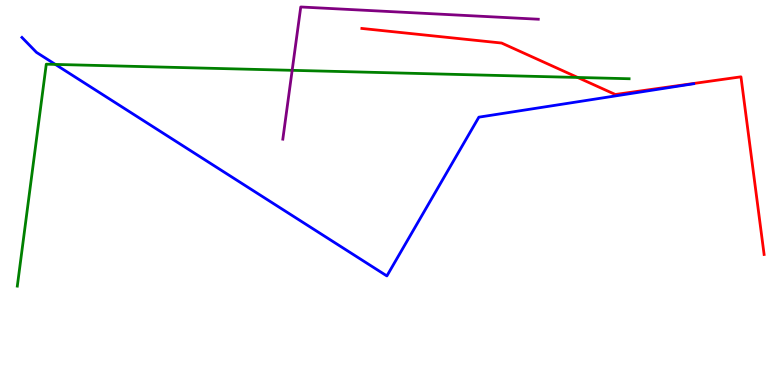[{'lines': ['blue', 'red'], 'intersections': []}, {'lines': ['green', 'red'], 'intersections': [{'x': 7.45, 'y': 7.99}]}, {'lines': ['purple', 'red'], 'intersections': []}, {'lines': ['blue', 'green'], 'intersections': [{'x': 0.714, 'y': 8.33}]}, {'lines': ['blue', 'purple'], 'intersections': []}, {'lines': ['green', 'purple'], 'intersections': [{'x': 3.77, 'y': 8.17}]}]